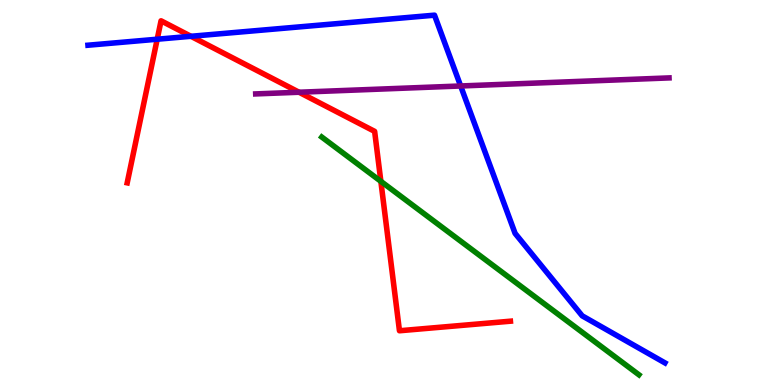[{'lines': ['blue', 'red'], 'intersections': [{'x': 2.03, 'y': 8.98}, {'x': 2.46, 'y': 9.06}]}, {'lines': ['green', 'red'], 'intersections': [{'x': 4.91, 'y': 5.29}]}, {'lines': ['purple', 'red'], 'intersections': [{'x': 3.86, 'y': 7.6}]}, {'lines': ['blue', 'green'], 'intersections': []}, {'lines': ['blue', 'purple'], 'intersections': [{'x': 5.94, 'y': 7.77}]}, {'lines': ['green', 'purple'], 'intersections': []}]